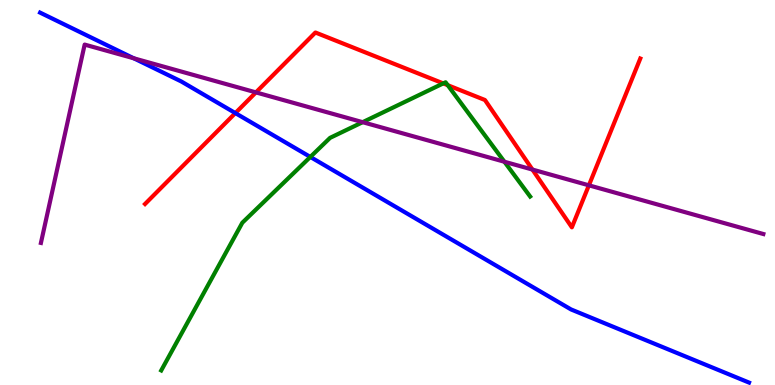[{'lines': ['blue', 'red'], 'intersections': [{'x': 3.04, 'y': 7.06}]}, {'lines': ['green', 'red'], 'intersections': [{'x': 5.72, 'y': 7.83}, {'x': 5.78, 'y': 7.79}]}, {'lines': ['purple', 'red'], 'intersections': [{'x': 3.3, 'y': 7.6}, {'x': 6.87, 'y': 5.6}, {'x': 7.6, 'y': 5.19}]}, {'lines': ['blue', 'green'], 'intersections': [{'x': 4.0, 'y': 5.92}]}, {'lines': ['blue', 'purple'], 'intersections': [{'x': 1.73, 'y': 8.49}]}, {'lines': ['green', 'purple'], 'intersections': [{'x': 4.68, 'y': 6.83}, {'x': 6.51, 'y': 5.8}]}]